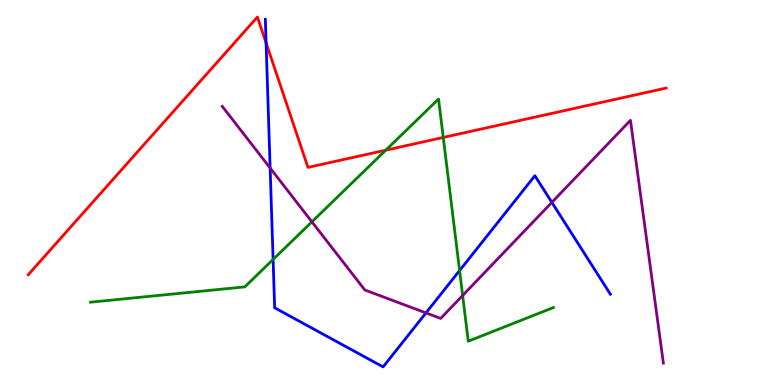[{'lines': ['blue', 'red'], 'intersections': [{'x': 3.43, 'y': 8.89}]}, {'lines': ['green', 'red'], 'intersections': [{'x': 4.98, 'y': 6.1}, {'x': 5.72, 'y': 6.43}]}, {'lines': ['purple', 'red'], 'intersections': []}, {'lines': ['blue', 'green'], 'intersections': [{'x': 3.52, 'y': 3.26}, {'x': 5.93, 'y': 2.97}]}, {'lines': ['blue', 'purple'], 'intersections': [{'x': 3.49, 'y': 5.64}, {'x': 5.5, 'y': 1.87}, {'x': 7.12, 'y': 4.74}]}, {'lines': ['green', 'purple'], 'intersections': [{'x': 4.02, 'y': 4.24}, {'x': 5.97, 'y': 2.33}]}]